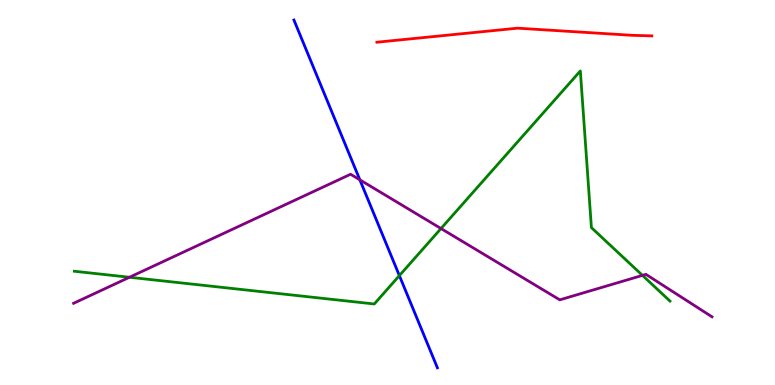[{'lines': ['blue', 'red'], 'intersections': []}, {'lines': ['green', 'red'], 'intersections': []}, {'lines': ['purple', 'red'], 'intersections': []}, {'lines': ['blue', 'green'], 'intersections': [{'x': 5.15, 'y': 2.84}]}, {'lines': ['blue', 'purple'], 'intersections': [{'x': 4.64, 'y': 5.33}]}, {'lines': ['green', 'purple'], 'intersections': [{'x': 1.67, 'y': 2.8}, {'x': 5.69, 'y': 4.06}, {'x': 8.29, 'y': 2.85}]}]